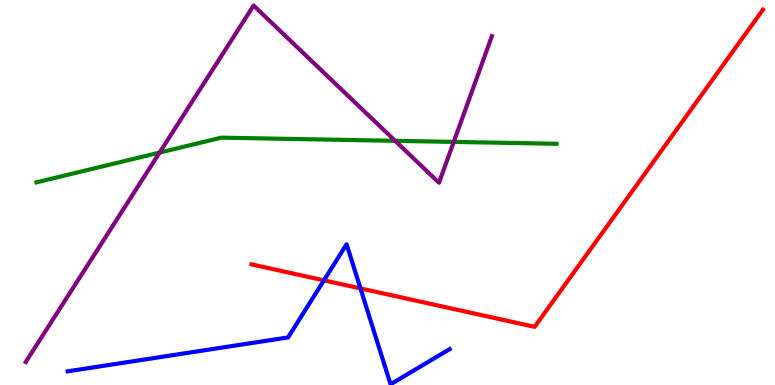[{'lines': ['blue', 'red'], 'intersections': [{'x': 4.18, 'y': 2.72}, {'x': 4.65, 'y': 2.51}]}, {'lines': ['green', 'red'], 'intersections': []}, {'lines': ['purple', 'red'], 'intersections': []}, {'lines': ['blue', 'green'], 'intersections': []}, {'lines': ['blue', 'purple'], 'intersections': []}, {'lines': ['green', 'purple'], 'intersections': [{'x': 2.06, 'y': 6.04}, {'x': 5.1, 'y': 6.34}, {'x': 5.85, 'y': 6.31}]}]